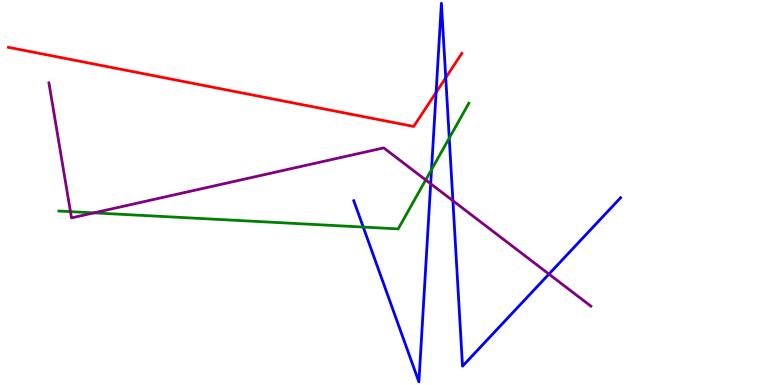[{'lines': ['blue', 'red'], 'intersections': [{'x': 5.63, 'y': 7.6}, {'x': 5.75, 'y': 7.98}]}, {'lines': ['green', 'red'], 'intersections': []}, {'lines': ['purple', 'red'], 'intersections': []}, {'lines': ['blue', 'green'], 'intersections': [{'x': 4.69, 'y': 4.1}, {'x': 5.57, 'y': 5.59}, {'x': 5.8, 'y': 6.41}]}, {'lines': ['blue', 'purple'], 'intersections': [{'x': 5.56, 'y': 5.23}, {'x': 5.84, 'y': 4.79}, {'x': 7.08, 'y': 2.88}]}, {'lines': ['green', 'purple'], 'intersections': [{'x': 0.909, 'y': 4.5}, {'x': 1.21, 'y': 4.47}, {'x': 5.49, 'y': 5.33}]}]